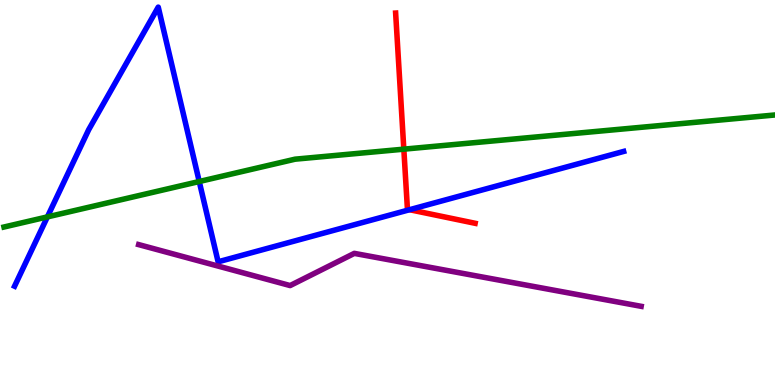[{'lines': ['blue', 'red'], 'intersections': [{'x': 5.28, 'y': 4.55}]}, {'lines': ['green', 'red'], 'intersections': [{'x': 5.21, 'y': 6.13}]}, {'lines': ['purple', 'red'], 'intersections': []}, {'lines': ['blue', 'green'], 'intersections': [{'x': 0.611, 'y': 4.37}, {'x': 2.57, 'y': 5.29}]}, {'lines': ['blue', 'purple'], 'intersections': []}, {'lines': ['green', 'purple'], 'intersections': []}]